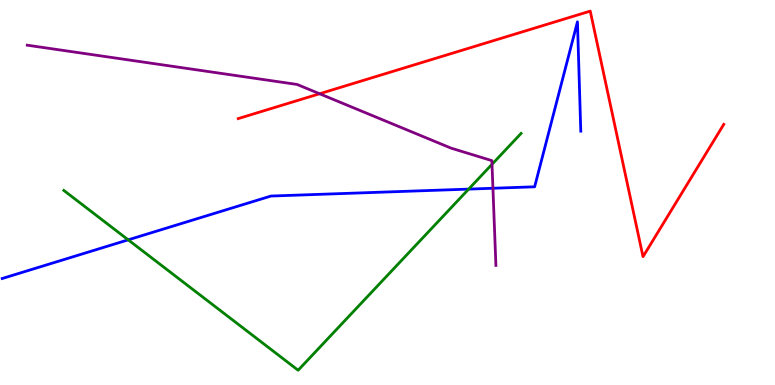[{'lines': ['blue', 'red'], 'intersections': []}, {'lines': ['green', 'red'], 'intersections': []}, {'lines': ['purple', 'red'], 'intersections': [{'x': 4.12, 'y': 7.56}]}, {'lines': ['blue', 'green'], 'intersections': [{'x': 1.65, 'y': 3.77}, {'x': 6.05, 'y': 5.09}]}, {'lines': ['blue', 'purple'], 'intersections': [{'x': 6.36, 'y': 5.11}]}, {'lines': ['green', 'purple'], 'intersections': [{'x': 6.35, 'y': 5.73}]}]